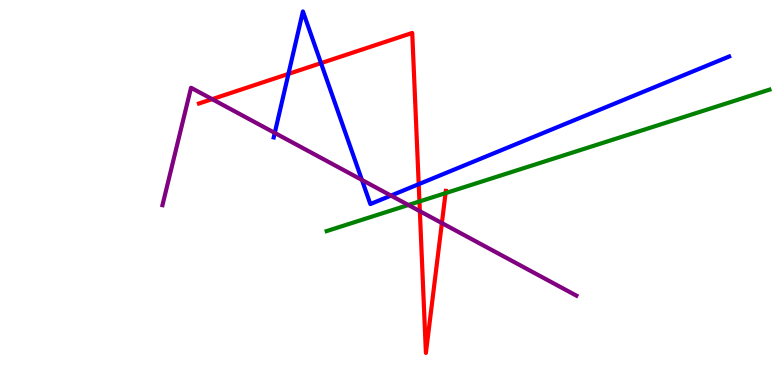[{'lines': ['blue', 'red'], 'intersections': [{'x': 3.72, 'y': 8.08}, {'x': 4.14, 'y': 8.36}, {'x': 5.4, 'y': 5.22}]}, {'lines': ['green', 'red'], 'intersections': [{'x': 5.41, 'y': 4.77}, {'x': 5.75, 'y': 4.98}]}, {'lines': ['purple', 'red'], 'intersections': [{'x': 2.74, 'y': 7.42}, {'x': 5.42, 'y': 4.51}, {'x': 5.7, 'y': 4.21}]}, {'lines': ['blue', 'green'], 'intersections': []}, {'lines': ['blue', 'purple'], 'intersections': [{'x': 3.55, 'y': 6.55}, {'x': 4.67, 'y': 5.33}, {'x': 5.04, 'y': 4.92}]}, {'lines': ['green', 'purple'], 'intersections': [{'x': 5.27, 'y': 4.68}]}]